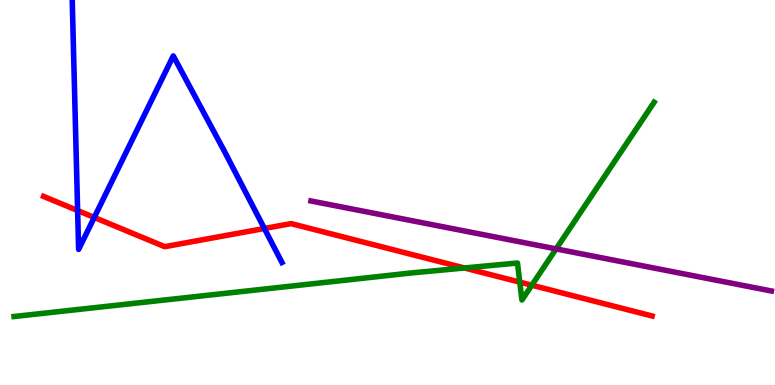[{'lines': ['blue', 'red'], 'intersections': [{'x': 1.0, 'y': 4.53}, {'x': 1.22, 'y': 4.35}, {'x': 3.41, 'y': 4.07}]}, {'lines': ['green', 'red'], 'intersections': [{'x': 5.99, 'y': 3.04}, {'x': 6.71, 'y': 2.67}, {'x': 6.86, 'y': 2.59}]}, {'lines': ['purple', 'red'], 'intersections': []}, {'lines': ['blue', 'green'], 'intersections': []}, {'lines': ['blue', 'purple'], 'intersections': []}, {'lines': ['green', 'purple'], 'intersections': [{'x': 7.18, 'y': 3.54}]}]